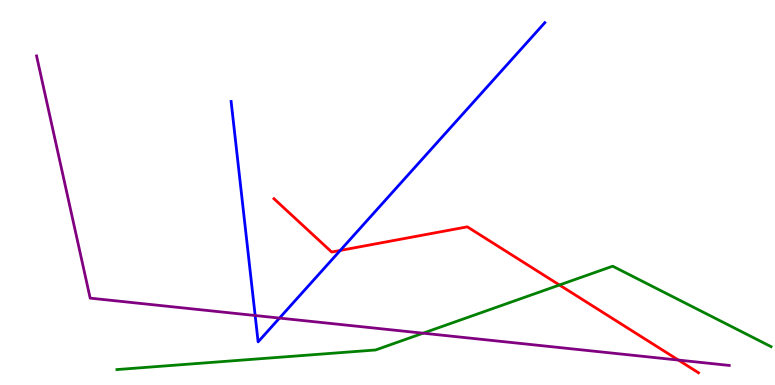[{'lines': ['blue', 'red'], 'intersections': [{'x': 4.39, 'y': 3.5}]}, {'lines': ['green', 'red'], 'intersections': [{'x': 7.22, 'y': 2.6}]}, {'lines': ['purple', 'red'], 'intersections': [{'x': 8.75, 'y': 0.647}]}, {'lines': ['blue', 'green'], 'intersections': []}, {'lines': ['blue', 'purple'], 'intersections': [{'x': 3.29, 'y': 1.8}, {'x': 3.61, 'y': 1.74}]}, {'lines': ['green', 'purple'], 'intersections': [{'x': 5.46, 'y': 1.35}]}]